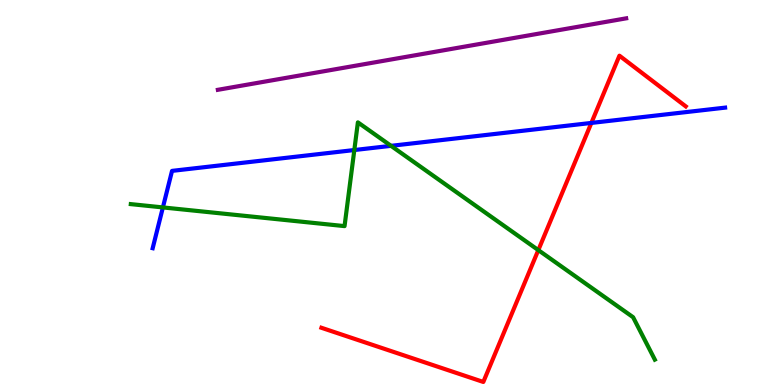[{'lines': ['blue', 'red'], 'intersections': [{'x': 7.63, 'y': 6.81}]}, {'lines': ['green', 'red'], 'intersections': [{'x': 6.95, 'y': 3.5}]}, {'lines': ['purple', 'red'], 'intersections': []}, {'lines': ['blue', 'green'], 'intersections': [{'x': 2.1, 'y': 4.61}, {'x': 4.57, 'y': 6.1}, {'x': 5.05, 'y': 6.21}]}, {'lines': ['blue', 'purple'], 'intersections': []}, {'lines': ['green', 'purple'], 'intersections': []}]